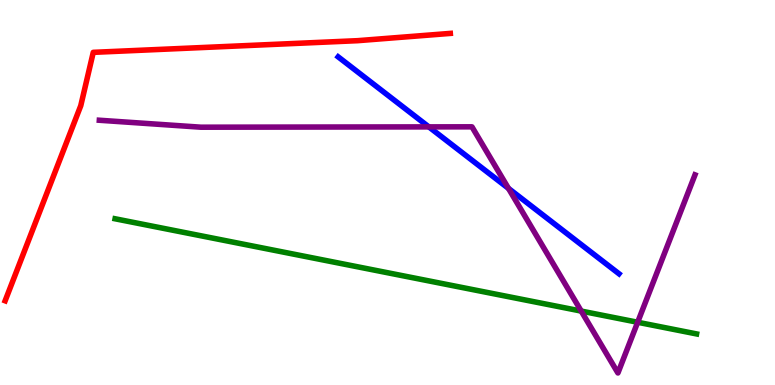[{'lines': ['blue', 'red'], 'intersections': []}, {'lines': ['green', 'red'], 'intersections': []}, {'lines': ['purple', 'red'], 'intersections': []}, {'lines': ['blue', 'green'], 'intersections': []}, {'lines': ['blue', 'purple'], 'intersections': [{'x': 5.53, 'y': 6.7}, {'x': 6.56, 'y': 5.11}]}, {'lines': ['green', 'purple'], 'intersections': [{'x': 7.5, 'y': 1.92}, {'x': 8.23, 'y': 1.63}]}]